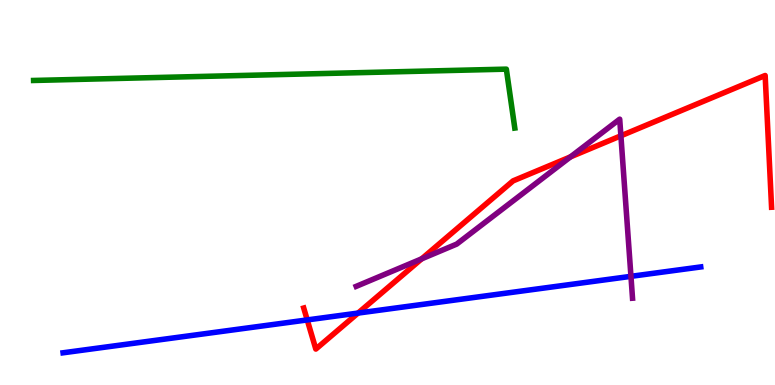[{'lines': ['blue', 'red'], 'intersections': [{'x': 3.96, 'y': 1.69}, {'x': 4.62, 'y': 1.87}]}, {'lines': ['green', 'red'], 'intersections': []}, {'lines': ['purple', 'red'], 'intersections': [{'x': 5.44, 'y': 3.28}, {'x': 7.36, 'y': 5.93}, {'x': 8.01, 'y': 6.47}]}, {'lines': ['blue', 'green'], 'intersections': []}, {'lines': ['blue', 'purple'], 'intersections': [{'x': 8.14, 'y': 2.82}]}, {'lines': ['green', 'purple'], 'intersections': []}]